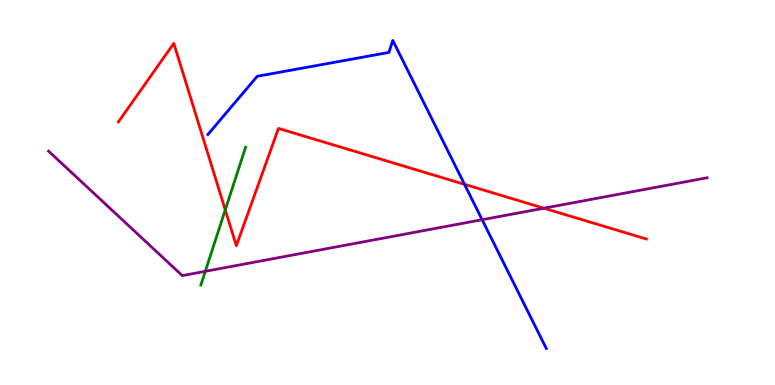[{'lines': ['blue', 'red'], 'intersections': [{'x': 5.99, 'y': 5.21}]}, {'lines': ['green', 'red'], 'intersections': [{'x': 2.91, 'y': 4.55}]}, {'lines': ['purple', 'red'], 'intersections': [{'x': 7.02, 'y': 4.59}]}, {'lines': ['blue', 'green'], 'intersections': []}, {'lines': ['blue', 'purple'], 'intersections': [{'x': 6.22, 'y': 4.29}]}, {'lines': ['green', 'purple'], 'intersections': [{'x': 2.65, 'y': 2.95}]}]